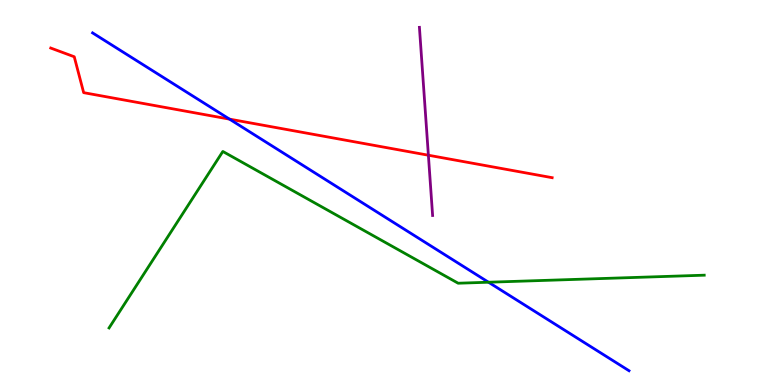[{'lines': ['blue', 'red'], 'intersections': [{'x': 2.96, 'y': 6.91}]}, {'lines': ['green', 'red'], 'intersections': []}, {'lines': ['purple', 'red'], 'intersections': [{'x': 5.53, 'y': 5.97}]}, {'lines': ['blue', 'green'], 'intersections': [{'x': 6.3, 'y': 2.67}]}, {'lines': ['blue', 'purple'], 'intersections': []}, {'lines': ['green', 'purple'], 'intersections': []}]